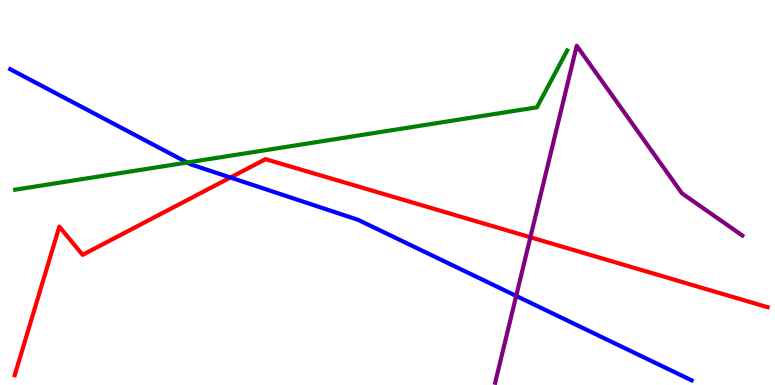[{'lines': ['blue', 'red'], 'intersections': [{'x': 2.97, 'y': 5.39}]}, {'lines': ['green', 'red'], 'intersections': []}, {'lines': ['purple', 'red'], 'intersections': [{'x': 6.84, 'y': 3.84}]}, {'lines': ['blue', 'green'], 'intersections': [{'x': 2.42, 'y': 5.78}]}, {'lines': ['blue', 'purple'], 'intersections': [{'x': 6.66, 'y': 2.31}]}, {'lines': ['green', 'purple'], 'intersections': []}]